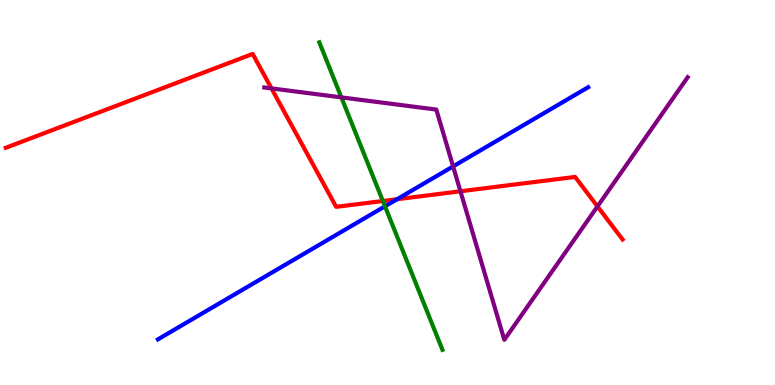[{'lines': ['blue', 'red'], 'intersections': [{'x': 5.12, 'y': 4.83}]}, {'lines': ['green', 'red'], 'intersections': [{'x': 4.94, 'y': 4.78}]}, {'lines': ['purple', 'red'], 'intersections': [{'x': 3.5, 'y': 7.7}, {'x': 5.94, 'y': 5.03}, {'x': 7.71, 'y': 4.64}]}, {'lines': ['blue', 'green'], 'intersections': [{'x': 4.97, 'y': 4.64}]}, {'lines': ['blue', 'purple'], 'intersections': [{'x': 5.85, 'y': 5.68}]}, {'lines': ['green', 'purple'], 'intersections': [{'x': 4.4, 'y': 7.47}]}]